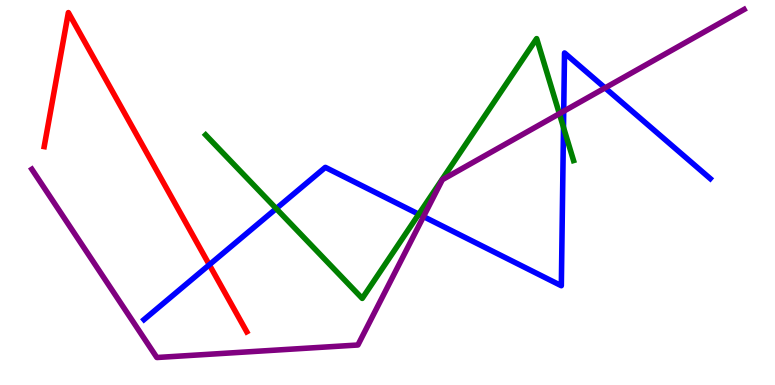[{'lines': ['blue', 'red'], 'intersections': [{'x': 2.7, 'y': 3.12}]}, {'lines': ['green', 'red'], 'intersections': []}, {'lines': ['purple', 'red'], 'intersections': []}, {'lines': ['blue', 'green'], 'intersections': [{'x': 3.56, 'y': 4.58}, {'x': 5.4, 'y': 4.44}, {'x': 7.27, 'y': 6.69}]}, {'lines': ['blue', 'purple'], 'intersections': [{'x': 5.46, 'y': 4.37}, {'x': 7.27, 'y': 7.11}, {'x': 7.81, 'y': 7.72}]}, {'lines': ['green', 'purple'], 'intersections': [{'x': 7.22, 'y': 7.05}]}]